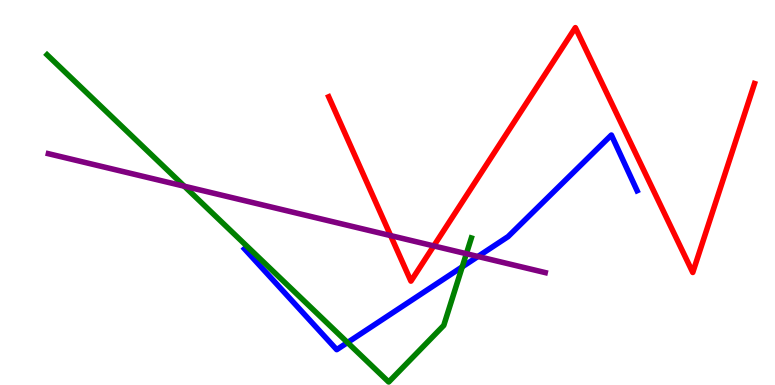[{'lines': ['blue', 'red'], 'intersections': []}, {'lines': ['green', 'red'], 'intersections': []}, {'lines': ['purple', 'red'], 'intersections': [{'x': 5.04, 'y': 3.88}, {'x': 5.6, 'y': 3.61}]}, {'lines': ['blue', 'green'], 'intersections': [{'x': 4.48, 'y': 1.1}, {'x': 5.96, 'y': 3.07}]}, {'lines': ['blue', 'purple'], 'intersections': [{'x': 6.17, 'y': 3.34}]}, {'lines': ['green', 'purple'], 'intersections': [{'x': 2.38, 'y': 5.16}, {'x': 6.02, 'y': 3.41}]}]